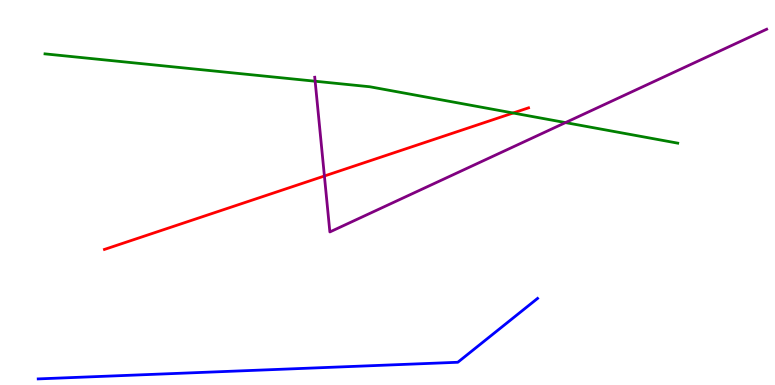[{'lines': ['blue', 'red'], 'intersections': []}, {'lines': ['green', 'red'], 'intersections': [{'x': 6.62, 'y': 7.06}]}, {'lines': ['purple', 'red'], 'intersections': [{'x': 4.19, 'y': 5.43}]}, {'lines': ['blue', 'green'], 'intersections': []}, {'lines': ['blue', 'purple'], 'intersections': []}, {'lines': ['green', 'purple'], 'intersections': [{'x': 4.07, 'y': 7.89}, {'x': 7.3, 'y': 6.82}]}]